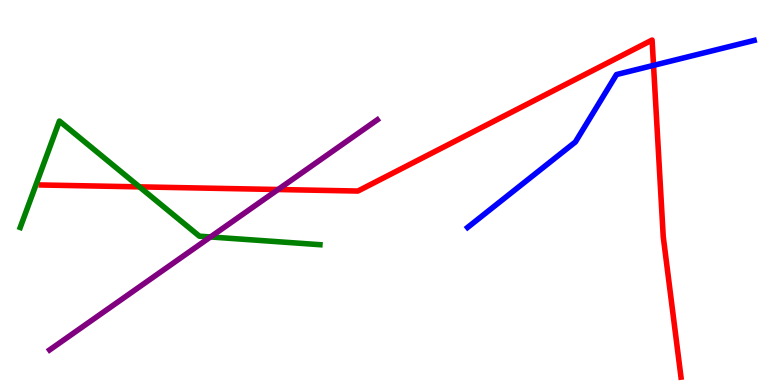[{'lines': ['blue', 'red'], 'intersections': [{'x': 8.43, 'y': 8.3}]}, {'lines': ['green', 'red'], 'intersections': [{'x': 1.8, 'y': 5.15}]}, {'lines': ['purple', 'red'], 'intersections': [{'x': 3.59, 'y': 5.08}]}, {'lines': ['blue', 'green'], 'intersections': []}, {'lines': ['blue', 'purple'], 'intersections': []}, {'lines': ['green', 'purple'], 'intersections': [{'x': 2.72, 'y': 3.85}]}]